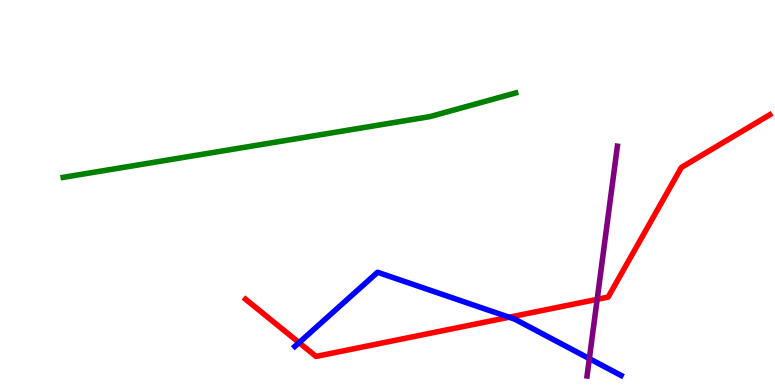[{'lines': ['blue', 'red'], 'intersections': [{'x': 3.86, 'y': 1.1}, {'x': 6.57, 'y': 1.76}]}, {'lines': ['green', 'red'], 'intersections': []}, {'lines': ['purple', 'red'], 'intersections': [{'x': 7.71, 'y': 2.22}]}, {'lines': ['blue', 'green'], 'intersections': []}, {'lines': ['blue', 'purple'], 'intersections': [{'x': 7.6, 'y': 0.685}]}, {'lines': ['green', 'purple'], 'intersections': []}]